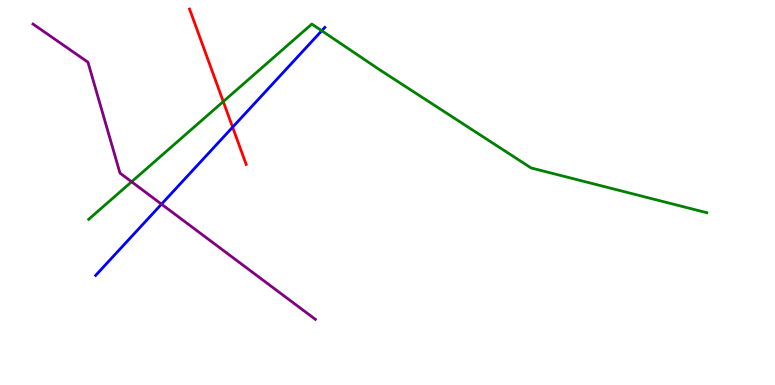[{'lines': ['blue', 'red'], 'intersections': [{'x': 3.0, 'y': 6.7}]}, {'lines': ['green', 'red'], 'intersections': [{'x': 2.88, 'y': 7.36}]}, {'lines': ['purple', 'red'], 'intersections': []}, {'lines': ['blue', 'green'], 'intersections': [{'x': 4.15, 'y': 9.2}]}, {'lines': ['blue', 'purple'], 'intersections': [{'x': 2.08, 'y': 4.7}]}, {'lines': ['green', 'purple'], 'intersections': [{'x': 1.7, 'y': 5.28}]}]